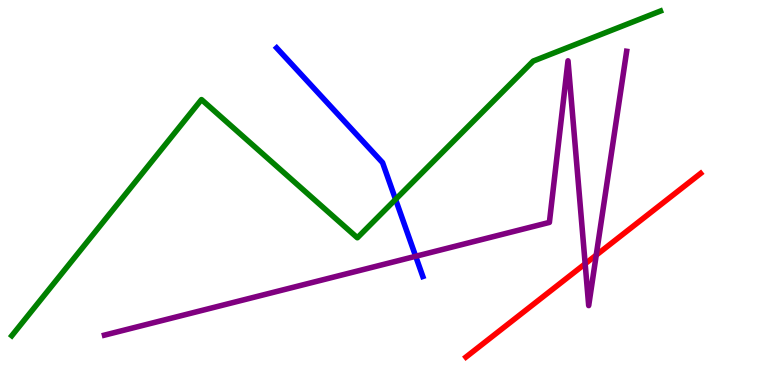[{'lines': ['blue', 'red'], 'intersections': []}, {'lines': ['green', 'red'], 'intersections': []}, {'lines': ['purple', 'red'], 'intersections': [{'x': 7.55, 'y': 3.15}, {'x': 7.69, 'y': 3.37}]}, {'lines': ['blue', 'green'], 'intersections': [{'x': 5.1, 'y': 4.82}]}, {'lines': ['blue', 'purple'], 'intersections': [{'x': 5.36, 'y': 3.34}]}, {'lines': ['green', 'purple'], 'intersections': []}]